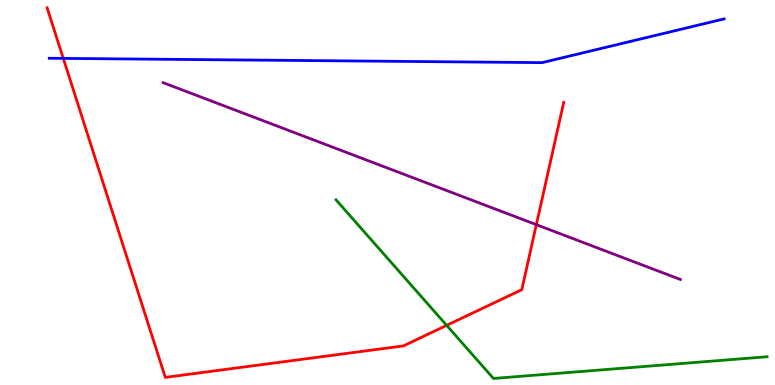[{'lines': ['blue', 'red'], 'intersections': [{'x': 0.817, 'y': 8.48}]}, {'lines': ['green', 'red'], 'intersections': [{'x': 5.76, 'y': 1.55}]}, {'lines': ['purple', 'red'], 'intersections': [{'x': 6.92, 'y': 4.16}]}, {'lines': ['blue', 'green'], 'intersections': []}, {'lines': ['blue', 'purple'], 'intersections': []}, {'lines': ['green', 'purple'], 'intersections': []}]